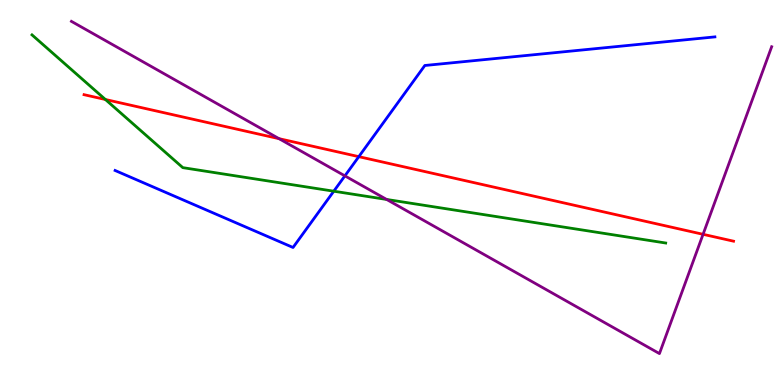[{'lines': ['blue', 'red'], 'intersections': [{'x': 4.63, 'y': 5.93}]}, {'lines': ['green', 'red'], 'intersections': [{'x': 1.36, 'y': 7.42}]}, {'lines': ['purple', 'red'], 'intersections': [{'x': 3.6, 'y': 6.4}, {'x': 9.07, 'y': 3.91}]}, {'lines': ['blue', 'green'], 'intersections': [{'x': 4.31, 'y': 5.03}]}, {'lines': ['blue', 'purple'], 'intersections': [{'x': 4.45, 'y': 5.43}]}, {'lines': ['green', 'purple'], 'intersections': [{'x': 4.99, 'y': 4.82}]}]